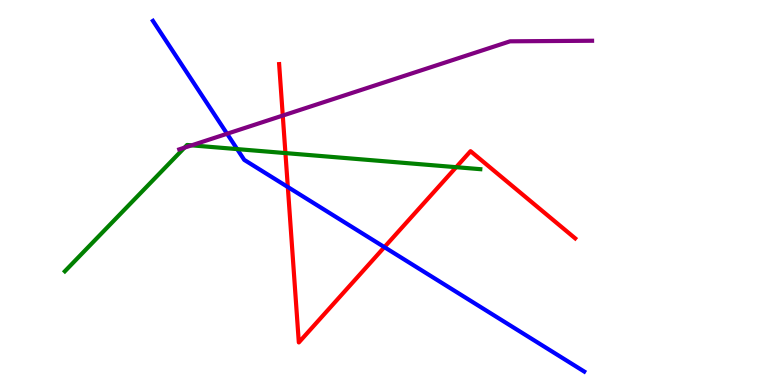[{'lines': ['blue', 'red'], 'intersections': [{'x': 3.71, 'y': 5.14}, {'x': 4.96, 'y': 3.58}]}, {'lines': ['green', 'red'], 'intersections': [{'x': 3.68, 'y': 6.02}, {'x': 5.89, 'y': 5.66}]}, {'lines': ['purple', 'red'], 'intersections': [{'x': 3.65, 'y': 7.0}]}, {'lines': ['blue', 'green'], 'intersections': [{'x': 3.06, 'y': 6.13}]}, {'lines': ['blue', 'purple'], 'intersections': [{'x': 2.93, 'y': 6.53}]}, {'lines': ['green', 'purple'], 'intersections': [{'x': 2.38, 'y': 6.16}, {'x': 2.47, 'y': 6.22}]}]